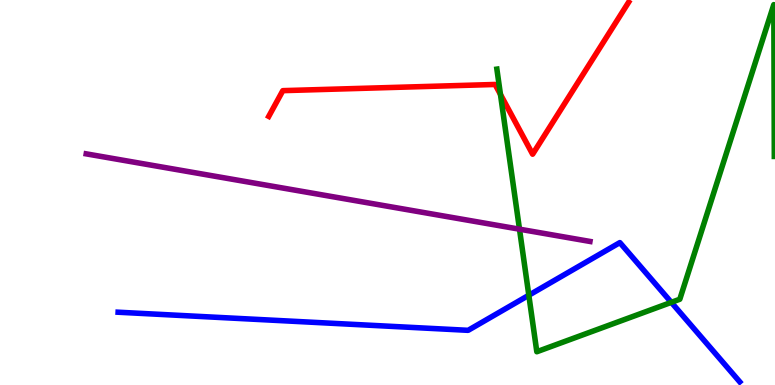[{'lines': ['blue', 'red'], 'intersections': []}, {'lines': ['green', 'red'], 'intersections': [{'x': 6.46, 'y': 7.55}]}, {'lines': ['purple', 'red'], 'intersections': []}, {'lines': ['blue', 'green'], 'intersections': [{'x': 6.82, 'y': 2.33}, {'x': 8.66, 'y': 2.15}]}, {'lines': ['blue', 'purple'], 'intersections': []}, {'lines': ['green', 'purple'], 'intersections': [{'x': 6.7, 'y': 4.05}]}]